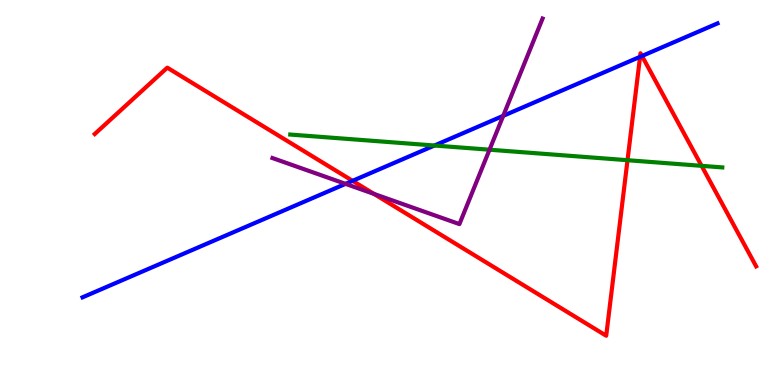[{'lines': ['blue', 'red'], 'intersections': [{'x': 4.55, 'y': 5.3}, {'x': 8.26, 'y': 8.52}, {'x': 8.28, 'y': 8.55}]}, {'lines': ['green', 'red'], 'intersections': [{'x': 8.1, 'y': 5.84}, {'x': 9.05, 'y': 5.69}]}, {'lines': ['purple', 'red'], 'intersections': [{'x': 4.83, 'y': 4.96}]}, {'lines': ['blue', 'green'], 'intersections': [{'x': 5.61, 'y': 6.22}]}, {'lines': ['blue', 'purple'], 'intersections': [{'x': 4.46, 'y': 5.22}, {'x': 6.49, 'y': 6.99}]}, {'lines': ['green', 'purple'], 'intersections': [{'x': 6.32, 'y': 6.11}]}]